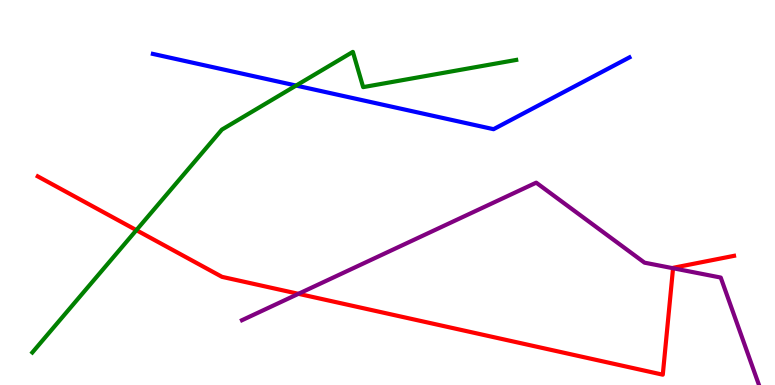[{'lines': ['blue', 'red'], 'intersections': []}, {'lines': ['green', 'red'], 'intersections': [{'x': 1.76, 'y': 4.02}]}, {'lines': ['purple', 'red'], 'intersections': [{'x': 3.85, 'y': 2.37}, {'x': 8.68, 'y': 3.03}]}, {'lines': ['blue', 'green'], 'intersections': [{'x': 3.82, 'y': 7.78}]}, {'lines': ['blue', 'purple'], 'intersections': []}, {'lines': ['green', 'purple'], 'intersections': []}]